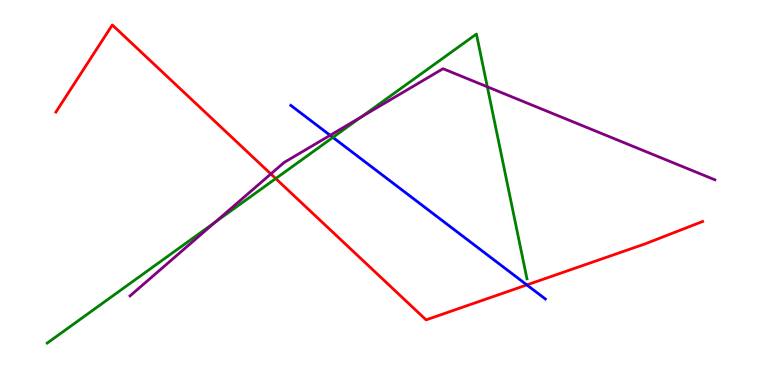[{'lines': ['blue', 'red'], 'intersections': [{'x': 6.8, 'y': 2.6}]}, {'lines': ['green', 'red'], 'intersections': [{'x': 3.56, 'y': 5.36}]}, {'lines': ['purple', 'red'], 'intersections': [{'x': 3.49, 'y': 5.48}]}, {'lines': ['blue', 'green'], 'intersections': [{'x': 4.3, 'y': 6.43}]}, {'lines': ['blue', 'purple'], 'intersections': [{'x': 4.26, 'y': 6.49}]}, {'lines': ['green', 'purple'], 'intersections': [{'x': 2.78, 'y': 4.23}, {'x': 4.66, 'y': 6.97}, {'x': 6.29, 'y': 7.75}]}]